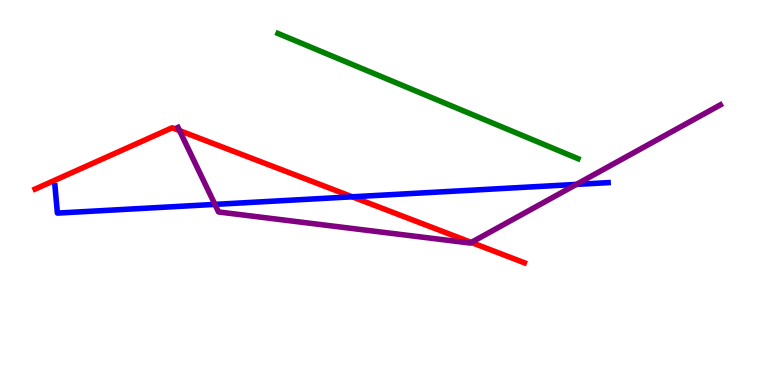[{'lines': ['blue', 'red'], 'intersections': [{'x': 4.54, 'y': 4.89}]}, {'lines': ['green', 'red'], 'intersections': []}, {'lines': ['purple', 'red'], 'intersections': [{'x': 2.32, 'y': 6.61}, {'x': 6.08, 'y': 3.7}]}, {'lines': ['blue', 'green'], 'intersections': []}, {'lines': ['blue', 'purple'], 'intersections': [{'x': 2.77, 'y': 4.69}, {'x': 7.44, 'y': 5.21}]}, {'lines': ['green', 'purple'], 'intersections': []}]